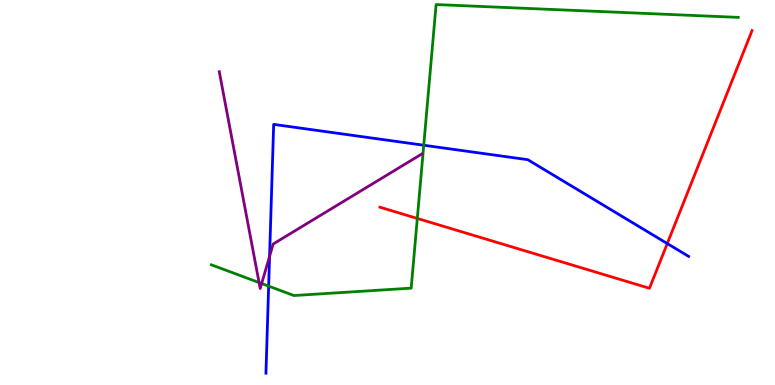[{'lines': ['blue', 'red'], 'intersections': [{'x': 8.61, 'y': 3.67}]}, {'lines': ['green', 'red'], 'intersections': [{'x': 5.38, 'y': 4.33}]}, {'lines': ['purple', 'red'], 'intersections': []}, {'lines': ['blue', 'green'], 'intersections': [{'x': 3.47, 'y': 2.57}, {'x': 5.47, 'y': 6.23}]}, {'lines': ['blue', 'purple'], 'intersections': [{'x': 3.48, 'y': 3.34}]}, {'lines': ['green', 'purple'], 'intersections': [{'x': 3.34, 'y': 2.66}, {'x': 3.38, 'y': 2.64}]}]